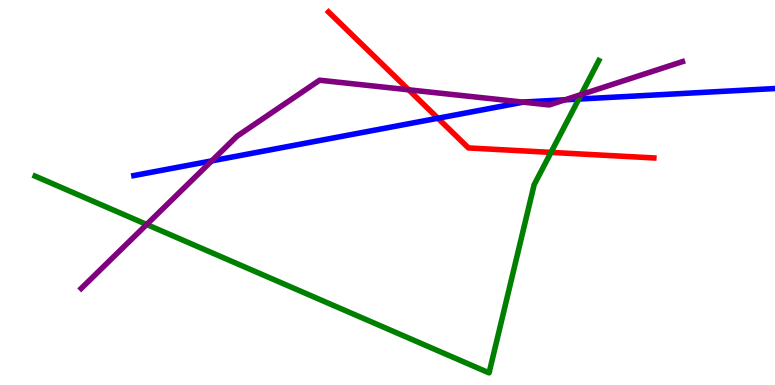[{'lines': ['blue', 'red'], 'intersections': [{'x': 5.65, 'y': 6.93}]}, {'lines': ['green', 'red'], 'intersections': [{'x': 7.11, 'y': 6.04}]}, {'lines': ['purple', 'red'], 'intersections': [{'x': 5.27, 'y': 7.67}]}, {'lines': ['blue', 'green'], 'intersections': [{'x': 7.47, 'y': 7.43}]}, {'lines': ['blue', 'purple'], 'intersections': [{'x': 2.73, 'y': 5.82}, {'x': 6.75, 'y': 7.35}, {'x': 7.29, 'y': 7.41}]}, {'lines': ['green', 'purple'], 'intersections': [{'x': 1.89, 'y': 4.17}, {'x': 7.5, 'y': 7.54}]}]